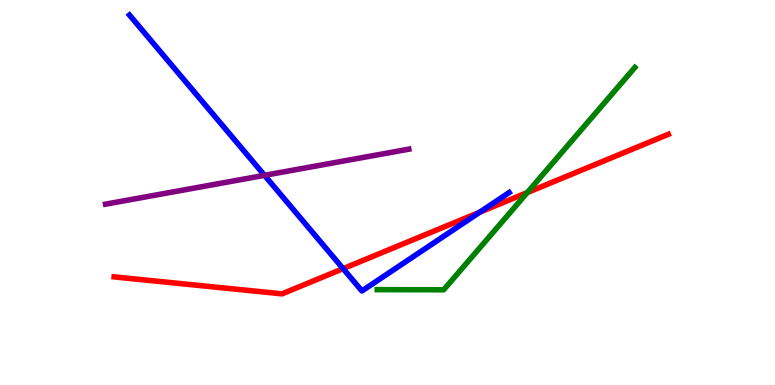[{'lines': ['blue', 'red'], 'intersections': [{'x': 4.43, 'y': 3.02}, {'x': 6.19, 'y': 4.49}]}, {'lines': ['green', 'red'], 'intersections': [{'x': 6.8, 'y': 5.0}]}, {'lines': ['purple', 'red'], 'intersections': []}, {'lines': ['blue', 'green'], 'intersections': []}, {'lines': ['blue', 'purple'], 'intersections': [{'x': 3.41, 'y': 5.45}]}, {'lines': ['green', 'purple'], 'intersections': []}]